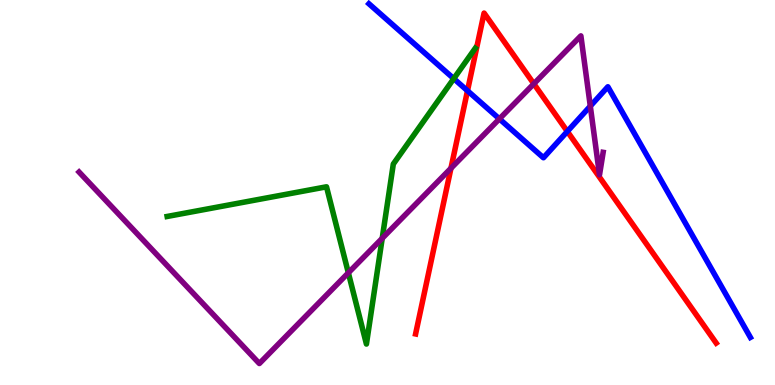[{'lines': ['blue', 'red'], 'intersections': [{'x': 6.03, 'y': 7.64}, {'x': 7.32, 'y': 6.59}]}, {'lines': ['green', 'red'], 'intersections': []}, {'lines': ['purple', 'red'], 'intersections': [{'x': 5.82, 'y': 5.63}, {'x': 6.89, 'y': 7.82}]}, {'lines': ['blue', 'green'], 'intersections': [{'x': 5.86, 'y': 7.96}]}, {'lines': ['blue', 'purple'], 'intersections': [{'x': 6.44, 'y': 6.91}, {'x': 7.62, 'y': 7.24}]}, {'lines': ['green', 'purple'], 'intersections': [{'x': 4.49, 'y': 2.91}, {'x': 4.93, 'y': 3.81}]}]